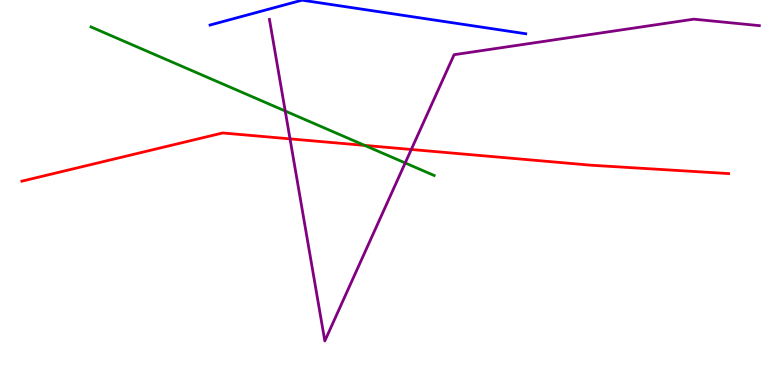[{'lines': ['blue', 'red'], 'intersections': []}, {'lines': ['green', 'red'], 'intersections': [{'x': 4.71, 'y': 6.22}]}, {'lines': ['purple', 'red'], 'intersections': [{'x': 3.74, 'y': 6.39}, {'x': 5.31, 'y': 6.12}]}, {'lines': ['blue', 'green'], 'intersections': []}, {'lines': ['blue', 'purple'], 'intersections': []}, {'lines': ['green', 'purple'], 'intersections': [{'x': 3.68, 'y': 7.12}, {'x': 5.23, 'y': 5.77}]}]